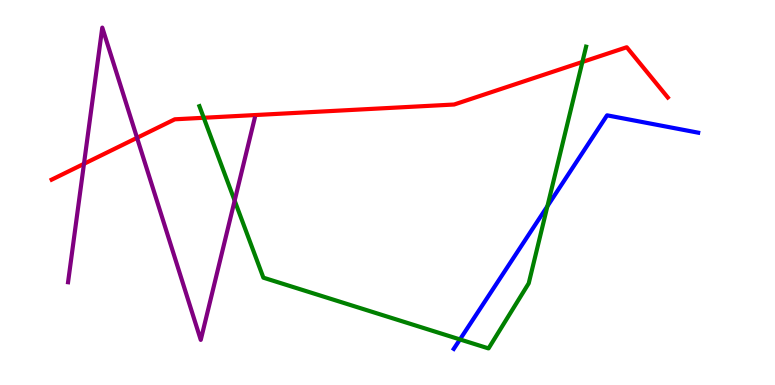[{'lines': ['blue', 'red'], 'intersections': []}, {'lines': ['green', 'red'], 'intersections': [{'x': 2.63, 'y': 6.94}, {'x': 7.51, 'y': 8.39}]}, {'lines': ['purple', 'red'], 'intersections': [{'x': 1.08, 'y': 5.75}, {'x': 1.77, 'y': 6.42}]}, {'lines': ['blue', 'green'], 'intersections': [{'x': 5.93, 'y': 1.18}, {'x': 7.06, 'y': 4.64}]}, {'lines': ['blue', 'purple'], 'intersections': []}, {'lines': ['green', 'purple'], 'intersections': [{'x': 3.03, 'y': 4.79}]}]